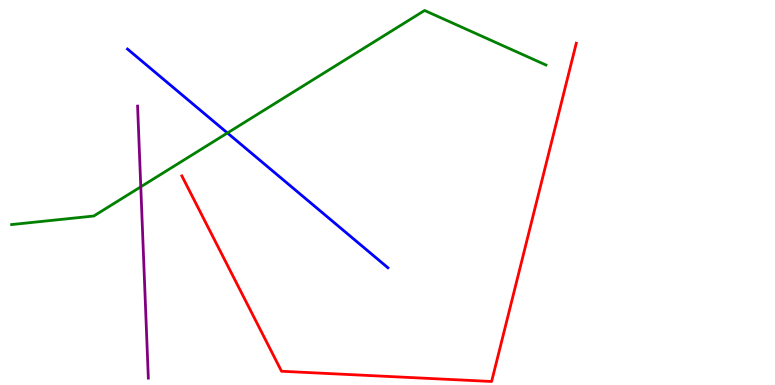[{'lines': ['blue', 'red'], 'intersections': []}, {'lines': ['green', 'red'], 'intersections': []}, {'lines': ['purple', 'red'], 'intersections': []}, {'lines': ['blue', 'green'], 'intersections': [{'x': 2.93, 'y': 6.55}]}, {'lines': ['blue', 'purple'], 'intersections': []}, {'lines': ['green', 'purple'], 'intersections': [{'x': 1.82, 'y': 5.15}]}]